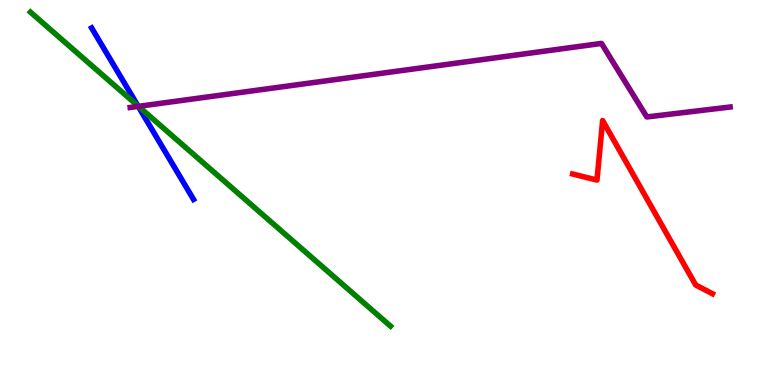[{'lines': ['blue', 'red'], 'intersections': []}, {'lines': ['green', 'red'], 'intersections': []}, {'lines': ['purple', 'red'], 'intersections': []}, {'lines': ['blue', 'green'], 'intersections': [{'x': 1.78, 'y': 7.25}]}, {'lines': ['blue', 'purple'], 'intersections': [{'x': 1.78, 'y': 7.24}]}, {'lines': ['green', 'purple'], 'intersections': [{'x': 1.79, 'y': 7.24}]}]